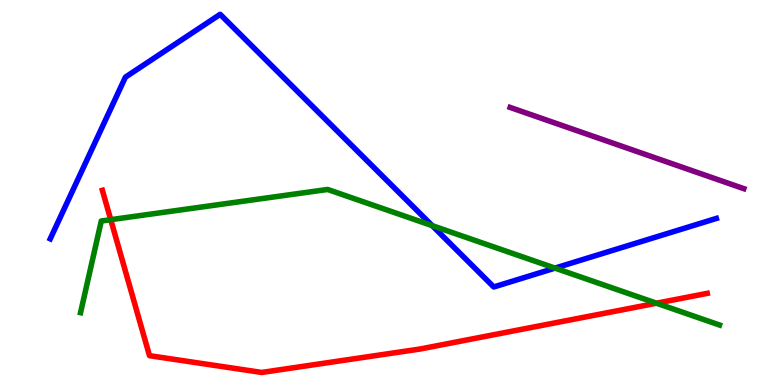[{'lines': ['blue', 'red'], 'intersections': []}, {'lines': ['green', 'red'], 'intersections': [{'x': 1.43, 'y': 4.29}, {'x': 8.47, 'y': 2.12}]}, {'lines': ['purple', 'red'], 'intersections': []}, {'lines': ['blue', 'green'], 'intersections': [{'x': 5.58, 'y': 4.14}, {'x': 7.16, 'y': 3.04}]}, {'lines': ['blue', 'purple'], 'intersections': []}, {'lines': ['green', 'purple'], 'intersections': []}]